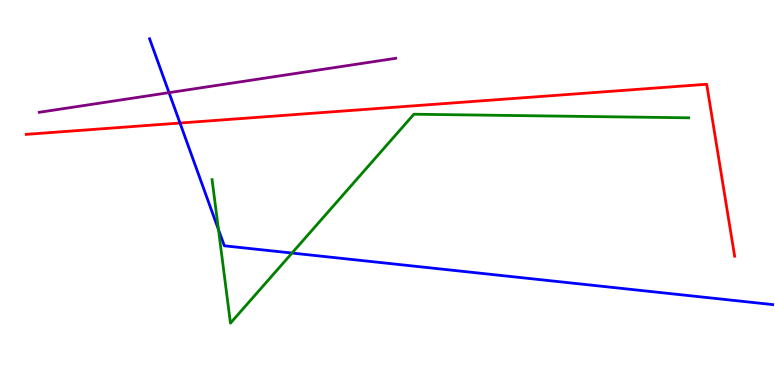[{'lines': ['blue', 'red'], 'intersections': [{'x': 2.32, 'y': 6.8}]}, {'lines': ['green', 'red'], 'intersections': []}, {'lines': ['purple', 'red'], 'intersections': []}, {'lines': ['blue', 'green'], 'intersections': [{'x': 2.82, 'y': 4.04}, {'x': 3.77, 'y': 3.43}]}, {'lines': ['blue', 'purple'], 'intersections': [{'x': 2.18, 'y': 7.59}]}, {'lines': ['green', 'purple'], 'intersections': []}]